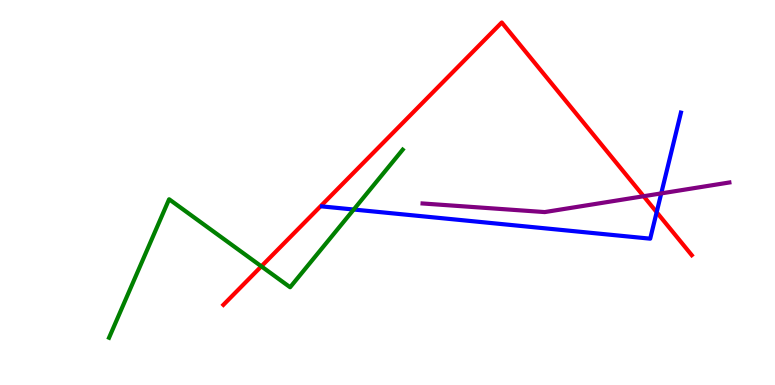[{'lines': ['blue', 'red'], 'intersections': [{'x': 8.47, 'y': 4.49}]}, {'lines': ['green', 'red'], 'intersections': [{'x': 3.37, 'y': 3.08}]}, {'lines': ['purple', 'red'], 'intersections': [{'x': 8.3, 'y': 4.9}]}, {'lines': ['blue', 'green'], 'intersections': [{'x': 4.56, 'y': 4.56}]}, {'lines': ['blue', 'purple'], 'intersections': [{'x': 8.53, 'y': 4.98}]}, {'lines': ['green', 'purple'], 'intersections': []}]